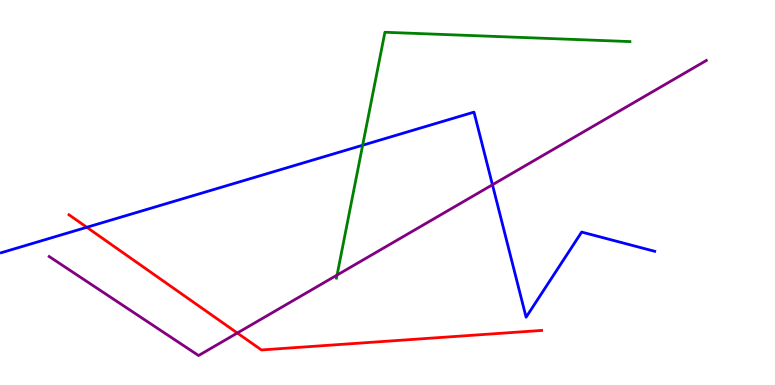[{'lines': ['blue', 'red'], 'intersections': [{'x': 1.12, 'y': 4.1}]}, {'lines': ['green', 'red'], 'intersections': []}, {'lines': ['purple', 'red'], 'intersections': [{'x': 3.06, 'y': 1.35}]}, {'lines': ['blue', 'green'], 'intersections': [{'x': 4.68, 'y': 6.23}]}, {'lines': ['blue', 'purple'], 'intersections': [{'x': 6.35, 'y': 5.2}]}, {'lines': ['green', 'purple'], 'intersections': [{'x': 4.35, 'y': 2.86}]}]